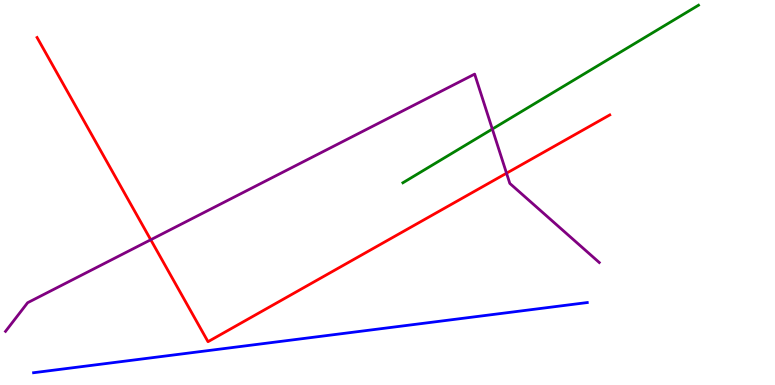[{'lines': ['blue', 'red'], 'intersections': []}, {'lines': ['green', 'red'], 'intersections': []}, {'lines': ['purple', 'red'], 'intersections': [{'x': 1.94, 'y': 3.77}, {'x': 6.54, 'y': 5.5}]}, {'lines': ['blue', 'green'], 'intersections': []}, {'lines': ['blue', 'purple'], 'intersections': []}, {'lines': ['green', 'purple'], 'intersections': [{'x': 6.35, 'y': 6.65}]}]